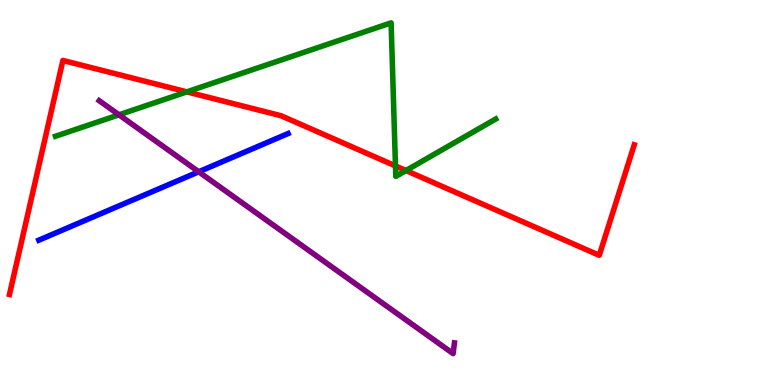[{'lines': ['blue', 'red'], 'intersections': []}, {'lines': ['green', 'red'], 'intersections': [{'x': 2.41, 'y': 7.61}, {'x': 5.1, 'y': 5.69}, {'x': 5.24, 'y': 5.57}]}, {'lines': ['purple', 'red'], 'intersections': []}, {'lines': ['blue', 'green'], 'intersections': []}, {'lines': ['blue', 'purple'], 'intersections': [{'x': 2.56, 'y': 5.54}]}, {'lines': ['green', 'purple'], 'intersections': [{'x': 1.53, 'y': 7.02}]}]